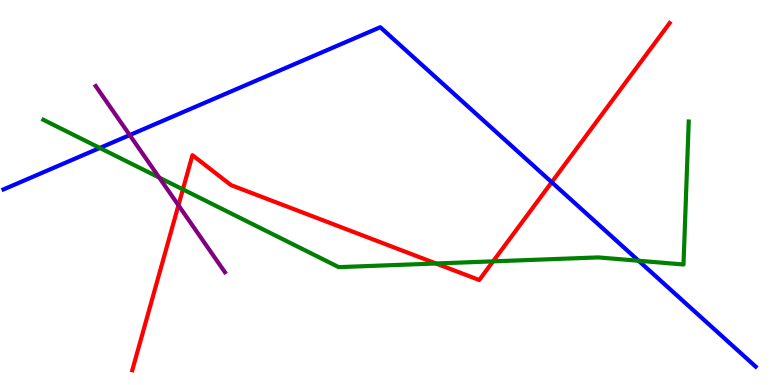[{'lines': ['blue', 'red'], 'intersections': [{'x': 7.12, 'y': 5.27}]}, {'lines': ['green', 'red'], 'intersections': [{'x': 2.36, 'y': 5.08}, {'x': 5.63, 'y': 3.16}, {'x': 6.36, 'y': 3.21}]}, {'lines': ['purple', 'red'], 'intersections': [{'x': 2.3, 'y': 4.67}]}, {'lines': ['blue', 'green'], 'intersections': [{'x': 1.29, 'y': 6.16}, {'x': 8.24, 'y': 3.23}]}, {'lines': ['blue', 'purple'], 'intersections': [{'x': 1.67, 'y': 6.49}]}, {'lines': ['green', 'purple'], 'intersections': [{'x': 2.05, 'y': 5.39}]}]